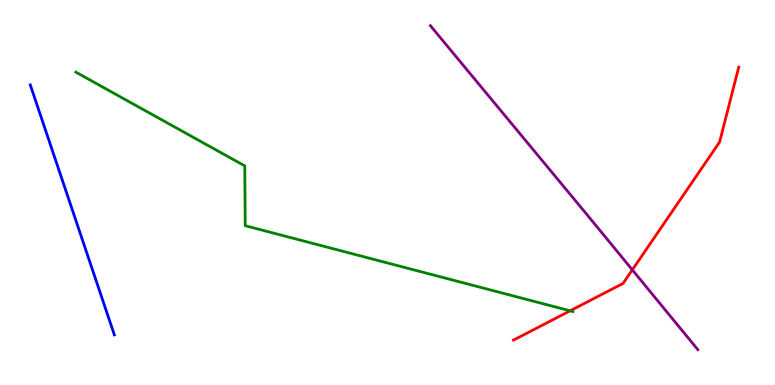[{'lines': ['blue', 'red'], 'intersections': []}, {'lines': ['green', 'red'], 'intersections': [{'x': 7.36, 'y': 1.93}]}, {'lines': ['purple', 'red'], 'intersections': [{'x': 8.16, 'y': 2.99}]}, {'lines': ['blue', 'green'], 'intersections': []}, {'lines': ['blue', 'purple'], 'intersections': []}, {'lines': ['green', 'purple'], 'intersections': []}]